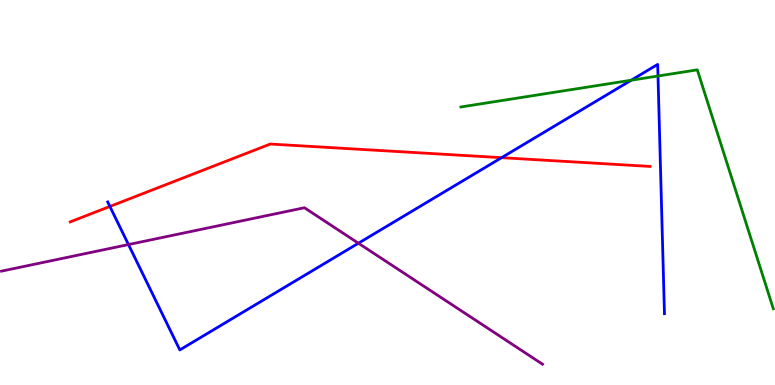[{'lines': ['blue', 'red'], 'intersections': [{'x': 1.42, 'y': 4.64}, {'x': 6.47, 'y': 5.9}]}, {'lines': ['green', 'red'], 'intersections': []}, {'lines': ['purple', 'red'], 'intersections': []}, {'lines': ['blue', 'green'], 'intersections': [{'x': 8.14, 'y': 7.92}, {'x': 8.49, 'y': 8.03}]}, {'lines': ['blue', 'purple'], 'intersections': [{'x': 1.66, 'y': 3.65}, {'x': 4.62, 'y': 3.68}]}, {'lines': ['green', 'purple'], 'intersections': []}]